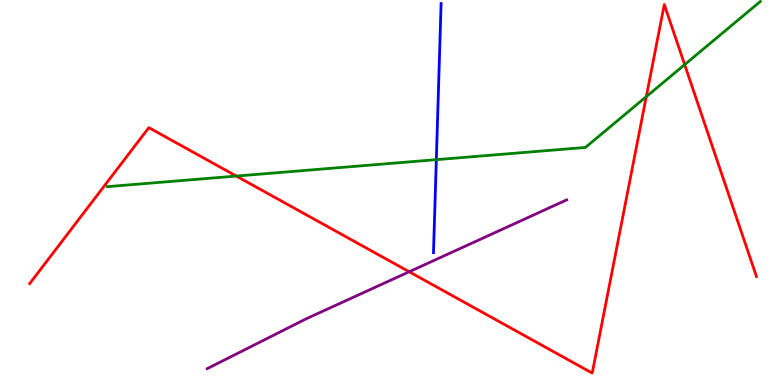[{'lines': ['blue', 'red'], 'intersections': []}, {'lines': ['green', 'red'], 'intersections': [{'x': 3.05, 'y': 5.43}, {'x': 8.34, 'y': 7.49}, {'x': 8.83, 'y': 8.32}]}, {'lines': ['purple', 'red'], 'intersections': [{'x': 5.28, 'y': 2.94}]}, {'lines': ['blue', 'green'], 'intersections': [{'x': 5.63, 'y': 5.85}]}, {'lines': ['blue', 'purple'], 'intersections': []}, {'lines': ['green', 'purple'], 'intersections': []}]